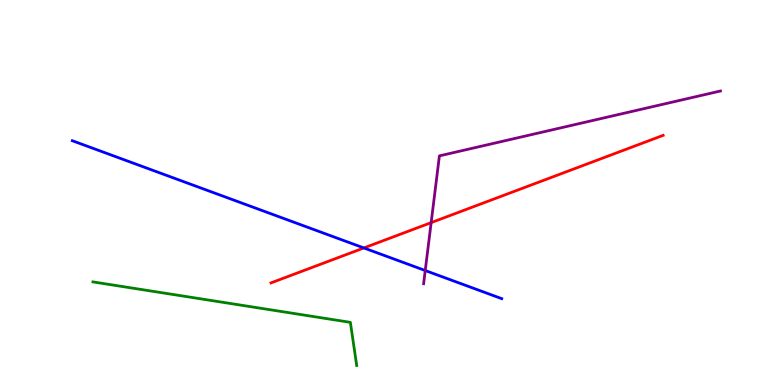[{'lines': ['blue', 'red'], 'intersections': [{'x': 4.7, 'y': 3.56}]}, {'lines': ['green', 'red'], 'intersections': []}, {'lines': ['purple', 'red'], 'intersections': [{'x': 5.56, 'y': 4.22}]}, {'lines': ['blue', 'green'], 'intersections': []}, {'lines': ['blue', 'purple'], 'intersections': [{'x': 5.49, 'y': 2.97}]}, {'lines': ['green', 'purple'], 'intersections': []}]